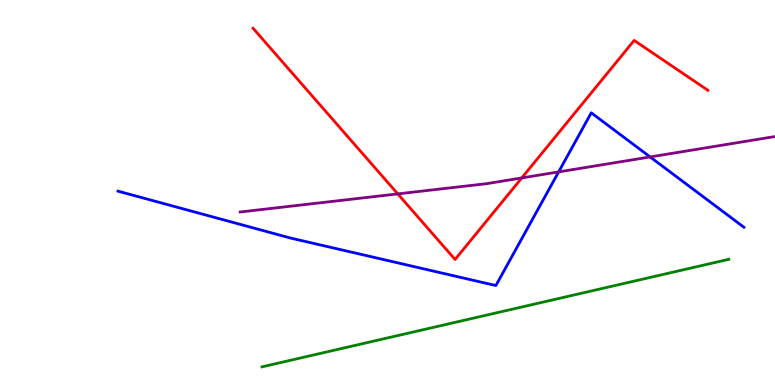[{'lines': ['blue', 'red'], 'intersections': []}, {'lines': ['green', 'red'], 'intersections': []}, {'lines': ['purple', 'red'], 'intersections': [{'x': 5.13, 'y': 4.96}, {'x': 6.73, 'y': 5.38}]}, {'lines': ['blue', 'green'], 'intersections': []}, {'lines': ['blue', 'purple'], 'intersections': [{'x': 7.21, 'y': 5.54}, {'x': 8.39, 'y': 5.92}]}, {'lines': ['green', 'purple'], 'intersections': []}]